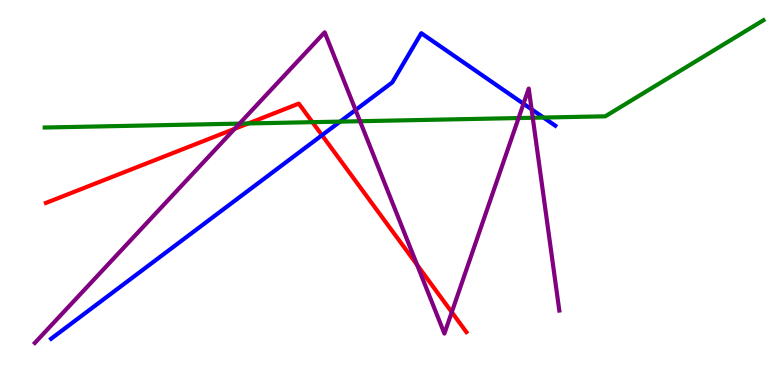[{'lines': ['blue', 'red'], 'intersections': [{'x': 4.15, 'y': 6.49}]}, {'lines': ['green', 'red'], 'intersections': [{'x': 3.2, 'y': 6.79}, {'x': 4.03, 'y': 6.83}]}, {'lines': ['purple', 'red'], 'intersections': [{'x': 3.03, 'y': 6.65}, {'x': 5.38, 'y': 3.12}, {'x': 5.83, 'y': 1.89}]}, {'lines': ['blue', 'green'], 'intersections': [{'x': 4.39, 'y': 6.84}, {'x': 7.01, 'y': 6.95}]}, {'lines': ['blue', 'purple'], 'intersections': [{'x': 4.59, 'y': 7.14}, {'x': 6.75, 'y': 7.31}, {'x': 6.86, 'y': 7.16}]}, {'lines': ['green', 'purple'], 'intersections': [{'x': 3.09, 'y': 6.79}, {'x': 4.65, 'y': 6.85}, {'x': 6.69, 'y': 6.93}, {'x': 6.87, 'y': 6.94}]}]